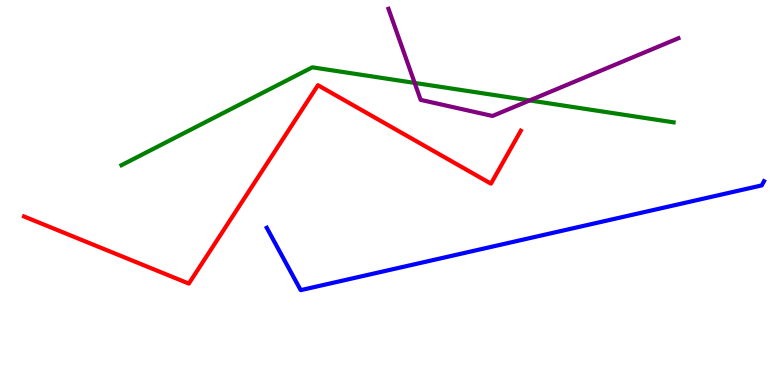[{'lines': ['blue', 'red'], 'intersections': []}, {'lines': ['green', 'red'], 'intersections': []}, {'lines': ['purple', 'red'], 'intersections': []}, {'lines': ['blue', 'green'], 'intersections': []}, {'lines': ['blue', 'purple'], 'intersections': []}, {'lines': ['green', 'purple'], 'intersections': [{'x': 5.35, 'y': 7.85}, {'x': 6.83, 'y': 7.39}]}]